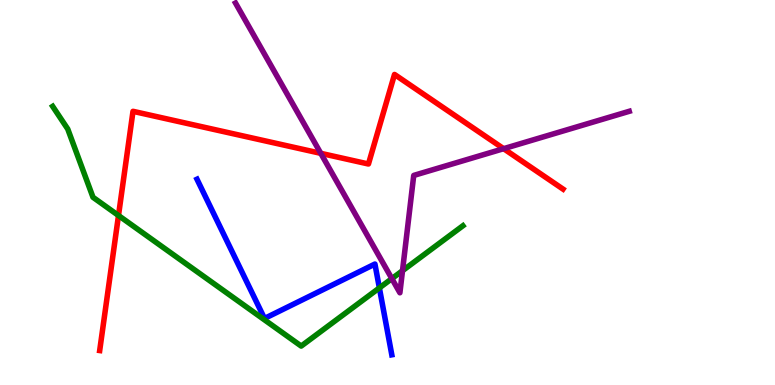[{'lines': ['blue', 'red'], 'intersections': []}, {'lines': ['green', 'red'], 'intersections': [{'x': 1.53, 'y': 4.4}]}, {'lines': ['purple', 'red'], 'intersections': [{'x': 4.14, 'y': 6.02}, {'x': 6.5, 'y': 6.14}]}, {'lines': ['blue', 'green'], 'intersections': [{'x': 4.9, 'y': 2.52}]}, {'lines': ['blue', 'purple'], 'intersections': []}, {'lines': ['green', 'purple'], 'intersections': [{'x': 5.06, 'y': 2.76}, {'x': 5.19, 'y': 2.97}]}]